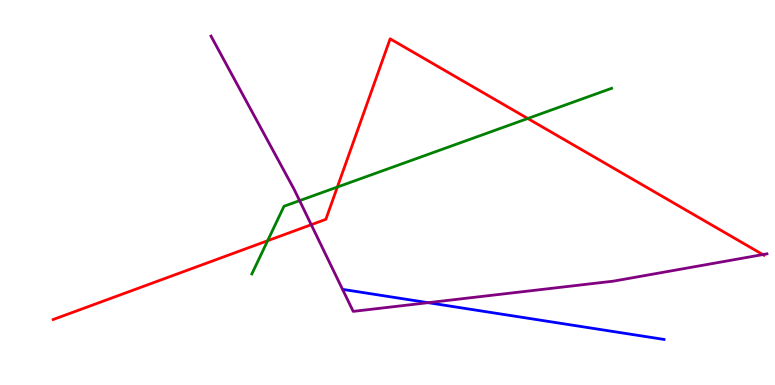[{'lines': ['blue', 'red'], 'intersections': []}, {'lines': ['green', 'red'], 'intersections': [{'x': 3.45, 'y': 3.75}, {'x': 4.35, 'y': 5.14}, {'x': 6.81, 'y': 6.92}]}, {'lines': ['purple', 'red'], 'intersections': [{'x': 4.02, 'y': 4.16}, {'x': 9.84, 'y': 3.39}]}, {'lines': ['blue', 'green'], 'intersections': []}, {'lines': ['blue', 'purple'], 'intersections': [{'x': 5.52, 'y': 2.14}]}, {'lines': ['green', 'purple'], 'intersections': [{'x': 3.87, 'y': 4.79}]}]